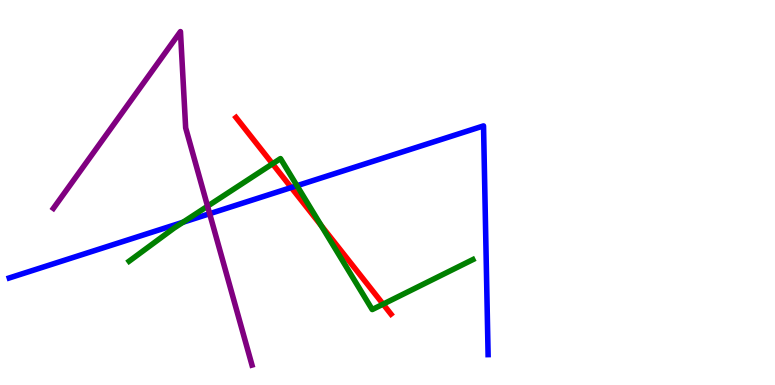[{'lines': ['blue', 'red'], 'intersections': [{'x': 3.76, 'y': 5.13}]}, {'lines': ['green', 'red'], 'intersections': [{'x': 3.52, 'y': 5.75}, {'x': 4.14, 'y': 4.14}, {'x': 4.94, 'y': 2.1}]}, {'lines': ['purple', 'red'], 'intersections': []}, {'lines': ['blue', 'green'], 'intersections': [{'x': 2.36, 'y': 4.23}, {'x': 3.83, 'y': 5.18}]}, {'lines': ['blue', 'purple'], 'intersections': [{'x': 2.71, 'y': 4.45}]}, {'lines': ['green', 'purple'], 'intersections': [{'x': 2.68, 'y': 4.64}]}]